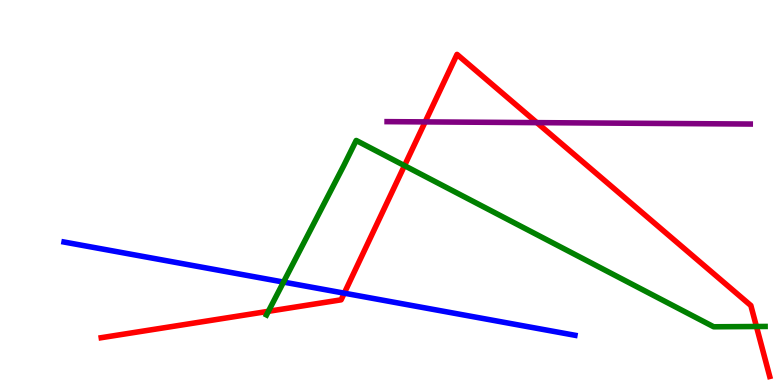[{'lines': ['blue', 'red'], 'intersections': [{'x': 4.44, 'y': 2.39}]}, {'lines': ['green', 'red'], 'intersections': [{'x': 3.46, 'y': 1.91}, {'x': 5.22, 'y': 5.7}, {'x': 9.76, 'y': 1.52}]}, {'lines': ['purple', 'red'], 'intersections': [{'x': 5.49, 'y': 6.83}, {'x': 6.93, 'y': 6.81}]}, {'lines': ['blue', 'green'], 'intersections': [{'x': 3.66, 'y': 2.67}]}, {'lines': ['blue', 'purple'], 'intersections': []}, {'lines': ['green', 'purple'], 'intersections': []}]